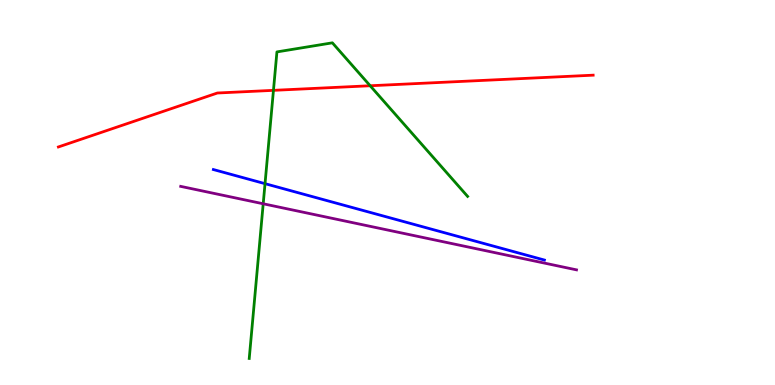[{'lines': ['blue', 'red'], 'intersections': []}, {'lines': ['green', 'red'], 'intersections': [{'x': 3.53, 'y': 7.65}, {'x': 4.78, 'y': 7.77}]}, {'lines': ['purple', 'red'], 'intersections': []}, {'lines': ['blue', 'green'], 'intersections': [{'x': 3.42, 'y': 5.23}]}, {'lines': ['blue', 'purple'], 'intersections': []}, {'lines': ['green', 'purple'], 'intersections': [{'x': 3.4, 'y': 4.71}]}]